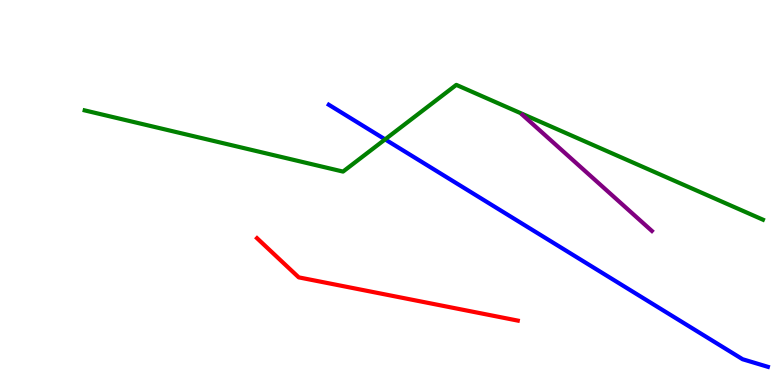[{'lines': ['blue', 'red'], 'intersections': []}, {'lines': ['green', 'red'], 'intersections': []}, {'lines': ['purple', 'red'], 'intersections': []}, {'lines': ['blue', 'green'], 'intersections': [{'x': 4.97, 'y': 6.38}]}, {'lines': ['blue', 'purple'], 'intersections': []}, {'lines': ['green', 'purple'], 'intersections': []}]